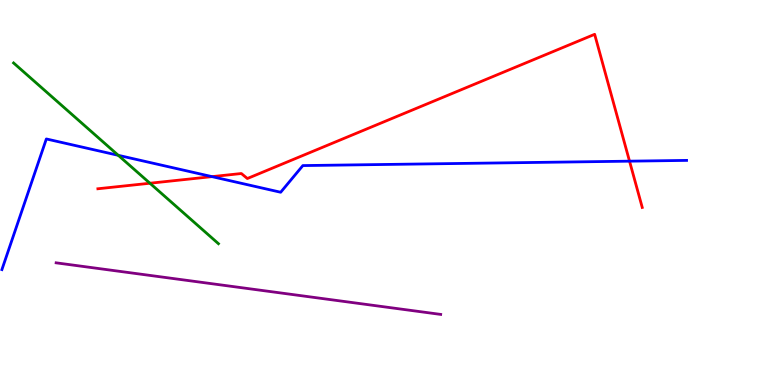[{'lines': ['blue', 'red'], 'intersections': [{'x': 2.74, 'y': 5.41}, {'x': 8.12, 'y': 5.81}]}, {'lines': ['green', 'red'], 'intersections': [{'x': 1.93, 'y': 5.24}]}, {'lines': ['purple', 'red'], 'intersections': []}, {'lines': ['blue', 'green'], 'intersections': [{'x': 1.53, 'y': 5.97}]}, {'lines': ['blue', 'purple'], 'intersections': []}, {'lines': ['green', 'purple'], 'intersections': []}]